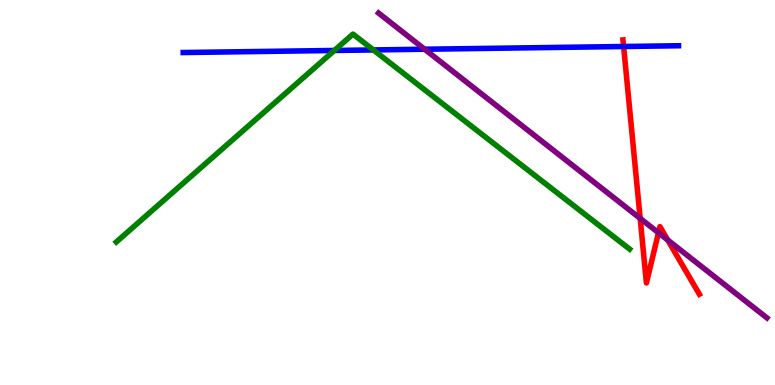[{'lines': ['blue', 'red'], 'intersections': [{'x': 8.05, 'y': 8.79}]}, {'lines': ['green', 'red'], 'intersections': []}, {'lines': ['purple', 'red'], 'intersections': [{'x': 8.26, 'y': 4.33}, {'x': 8.5, 'y': 3.95}, {'x': 8.62, 'y': 3.77}]}, {'lines': ['blue', 'green'], 'intersections': [{'x': 4.31, 'y': 8.69}, {'x': 4.82, 'y': 8.7}]}, {'lines': ['blue', 'purple'], 'intersections': [{'x': 5.48, 'y': 8.72}]}, {'lines': ['green', 'purple'], 'intersections': []}]